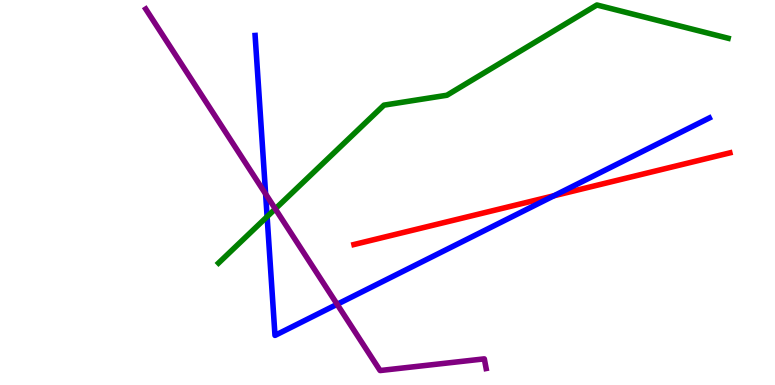[{'lines': ['blue', 'red'], 'intersections': [{'x': 7.15, 'y': 4.92}]}, {'lines': ['green', 'red'], 'intersections': []}, {'lines': ['purple', 'red'], 'intersections': []}, {'lines': ['blue', 'green'], 'intersections': [{'x': 3.45, 'y': 4.37}]}, {'lines': ['blue', 'purple'], 'intersections': [{'x': 3.43, 'y': 4.96}, {'x': 4.35, 'y': 2.1}]}, {'lines': ['green', 'purple'], 'intersections': [{'x': 3.55, 'y': 4.57}]}]